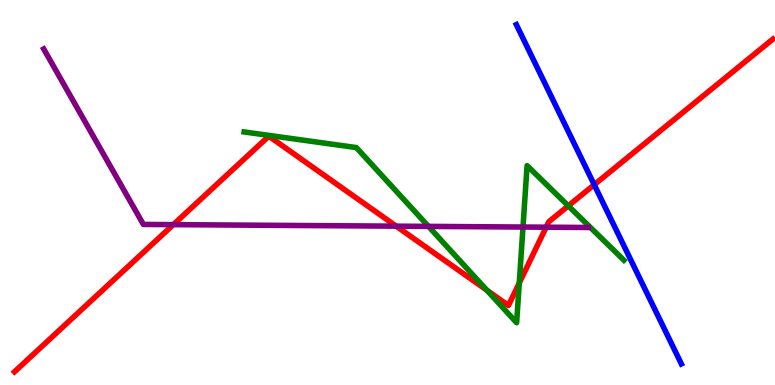[{'lines': ['blue', 'red'], 'intersections': [{'x': 7.67, 'y': 5.2}]}, {'lines': ['green', 'red'], 'intersections': [{'x': 6.28, 'y': 2.46}, {'x': 6.7, 'y': 2.65}, {'x': 7.33, 'y': 4.65}]}, {'lines': ['purple', 'red'], 'intersections': [{'x': 2.24, 'y': 4.17}, {'x': 5.11, 'y': 4.13}, {'x': 7.05, 'y': 4.1}]}, {'lines': ['blue', 'green'], 'intersections': []}, {'lines': ['blue', 'purple'], 'intersections': []}, {'lines': ['green', 'purple'], 'intersections': [{'x': 5.53, 'y': 4.12}, {'x': 6.75, 'y': 4.1}]}]